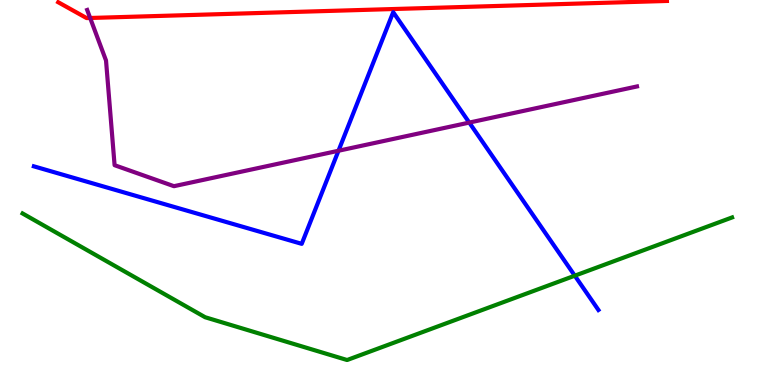[{'lines': ['blue', 'red'], 'intersections': []}, {'lines': ['green', 'red'], 'intersections': []}, {'lines': ['purple', 'red'], 'intersections': [{'x': 1.16, 'y': 9.53}]}, {'lines': ['blue', 'green'], 'intersections': [{'x': 7.42, 'y': 2.84}]}, {'lines': ['blue', 'purple'], 'intersections': [{'x': 4.37, 'y': 6.08}, {'x': 6.06, 'y': 6.82}]}, {'lines': ['green', 'purple'], 'intersections': []}]